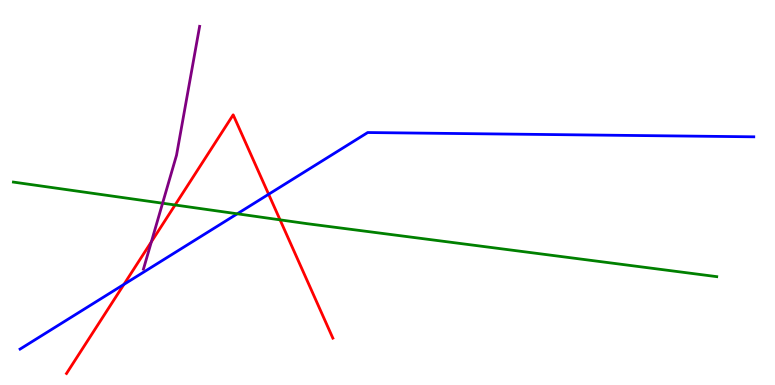[{'lines': ['blue', 'red'], 'intersections': [{'x': 1.6, 'y': 2.61}, {'x': 3.47, 'y': 4.95}]}, {'lines': ['green', 'red'], 'intersections': [{'x': 2.26, 'y': 4.68}, {'x': 3.61, 'y': 4.29}]}, {'lines': ['purple', 'red'], 'intersections': [{'x': 1.95, 'y': 3.72}]}, {'lines': ['blue', 'green'], 'intersections': [{'x': 3.06, 'y': 4.45}]}, {'lines': ['blue', 'purple'], 'intersections': []}, {'lines': ['green', 'purple'], 'intersections': [{'x': 2.1, 'y': 4.72}]}]